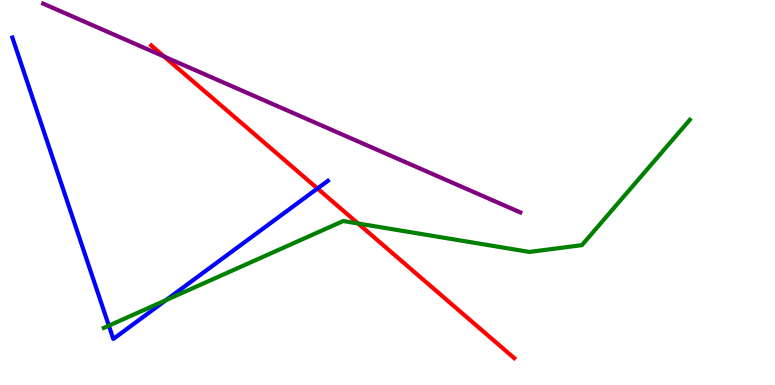[{'lines': ['blue', 'red'], 'intersections': [{'x': 4.1, 'y': 5.1}]}, {'lines': ['green', 'red'], 'intersections': [{'x': 4.62, 'y': 4.2}]}, {'lines': ['purple', 'red'], 'intersections': [{'x': 2.12, 'y': 8.53}]}, {'lines': ['blue', 'green'], 'intersections': [{'x': 1.4, 'y': 1.54}, {'x': 2.14, 'y': 2.2}]}, {'lines': ['blue', 'purple'], 'intersections': []}, {'lines': ['green', 'purple'], 'intersections': []}]